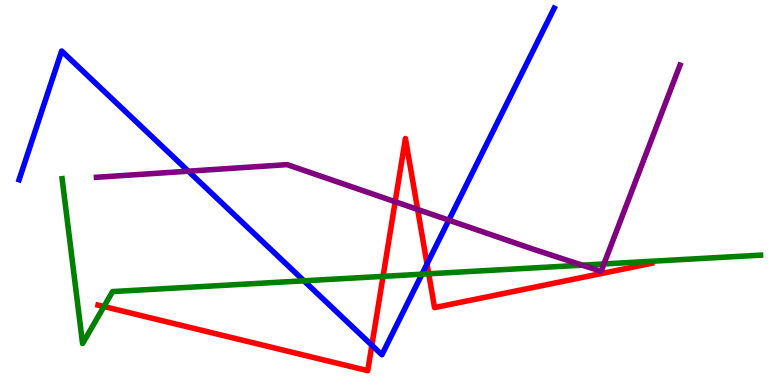[{'lines': ['blue', 'red'], 'intersections': [{'x': 4.8, 'y': 1.03}, {'x': 5.51, 'y': 3.14}]}, {'lines': ['green', 'red'], 'intersections': [{'x': 1.34, 'y': 2.04}, {'x': 4.94, 'y': 2.82}, {'x': 5.53, 'y': 2.89}]}, {'lines': ['purple', 'red'], 'intersections': [{'x': 5.1, 'y': 4.76}, {'x': 5.39, 'y': 4.56}]}, {'lines': ['blue', 'green'], 'intersections': [{'x': 3.92, 'y': 2.71}, {'x': 5.44, 'y': 2.88}]}, {'lines': ['blue', 'purple'], 'intersections': [{'x': 2.43, 'y': 5.55}, {'x': 5.79, 'y': 4.28}]}, {'lines': ['green', 'purple'], 'intersections': [{'x': 7.51, 'y': 3.11}, {'x': 7.79, 'y': 3.14}]}]